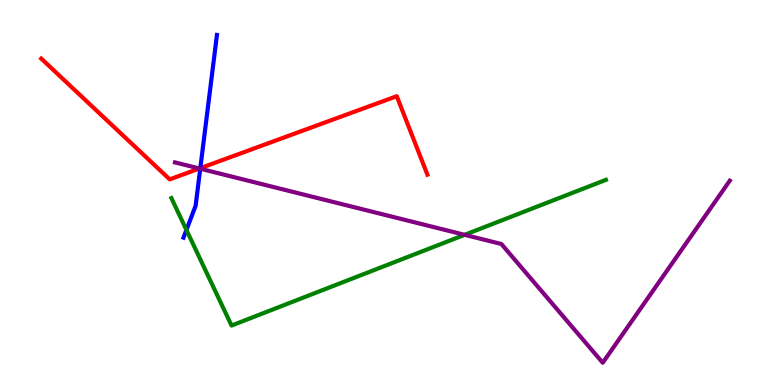[{'lines': ['blue', 'red'], 'intersections': [{'x': 2.58, 'y': 5.63}]}, {'lines': ['green', 'red'], 'intersections': []}, {'lines': ['purple', 'red'], 'intersections': [{'x': 2.57, 'y': 5.62}]}, {'lines': ['blue', 'green'], 'intersections': [{'x': 2.41, 'y': 4.03}]}, {'lines': ['blue', 'purple'], 'intersections': [{'x': 2.58, 'y': 5.62}]}, {'lines': ['green', 'purple'], 'intersections': [{'x': 6.0, 'y': 3.9}]}]